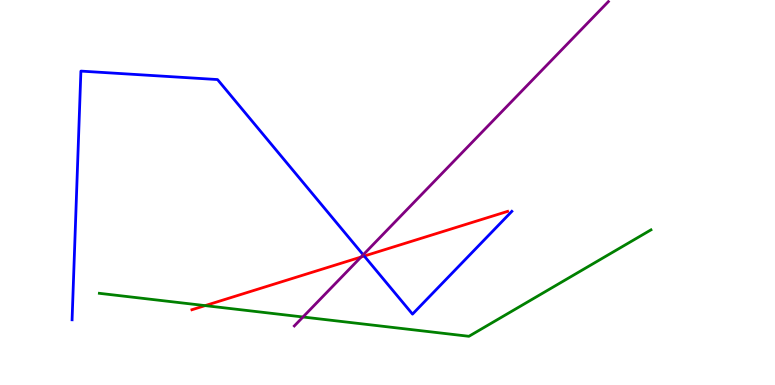[{'lines': ['blue', 'red'], 'intersections': [{'x': 4.7, 'y': 3.35}]}, {'lines': ['green', 'red'], 'intersections': [{'x': 2.65, 'y': 2.06}]}, {'lines': ['purple', 'red'], 'intersections': [{'x': 4.66, 'y': 3.32}]}, {'lines': ['blue', 'green'], 'intersections': []}, {'lines': ['blue', 'purple'], 'intersections': [{'x': 4.69, 'y': 3.38}]}, {'lines': ['green', 'purple'], 'intersections': [{'x': 3.91, 'y': 1.77}]}]